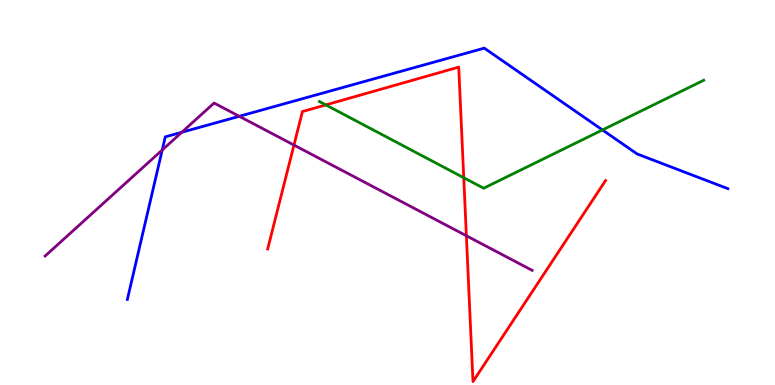[{'lines': ['blue', 'red'], 'intersections': []}, {'lines': ['green', 'red'], 'intersections': [{'x': 4.2, 'y': 7.28}, {'x': 5.98, 'y': 5.38}]}, {'lines': ['purple', 'red'], 'intersections': [{'x': 3.79, 'y': 6.23}, {'x': 6.02, 'y': 3.88}]}, {'lines': ['blue', 'green'], 'intersections': [{'x': 7.77, 'y': 6.62}]}, {'lines': ['blue', 'purple'], 'intersections': [{'x': 2.09, 'y': 6.1}, {'x': 2.35, 'y': 6.56}, {'x': 3.09, 'y': 6.98}]}, {'lines': ['green', 'purple'], 'intersections': []}]